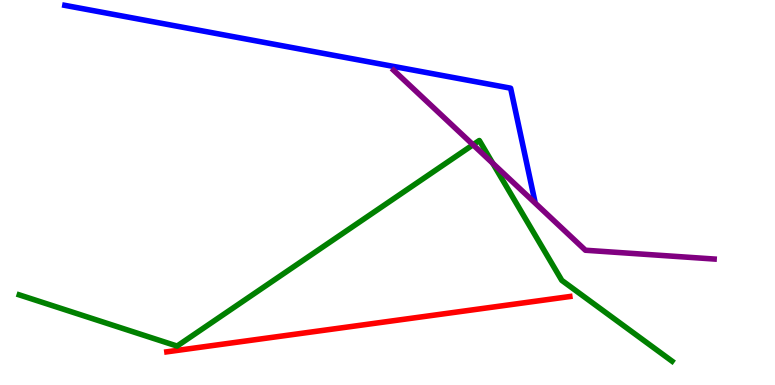[{'lines': ['blue', 'red'], 'intersections': []}, {'lines': ['green', 'red'], 'intersections': []}, {'lines': ['purple', 'red'], 'intersections': []}, {'lines': ['blue', 'green'], 'intersections': []}, {'lines': ['blue', 'purple'], 'intersections': []}, {'lines': ['green', 'purple'], 'intersections': [{'x': 6.1, 'y': 6.24}, {'x': 6.36, 'y': 5.76}]}]